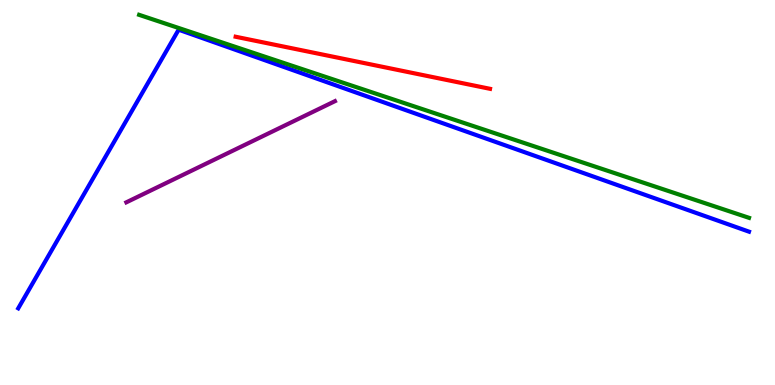[{'lines': ['blue', 'red'], 'intersections': []}, {'lines': ['green', 'red'], 'intersections': []}, {'lines': ['purple', 'red'], 'intersections': []}, {'lines': ['blue', 'green'], 'intersections': []}, {'lines': ['blue', 'purple'], 'intersections': []}, {'lines': ['green', 'purple'], 'intersections': []}]